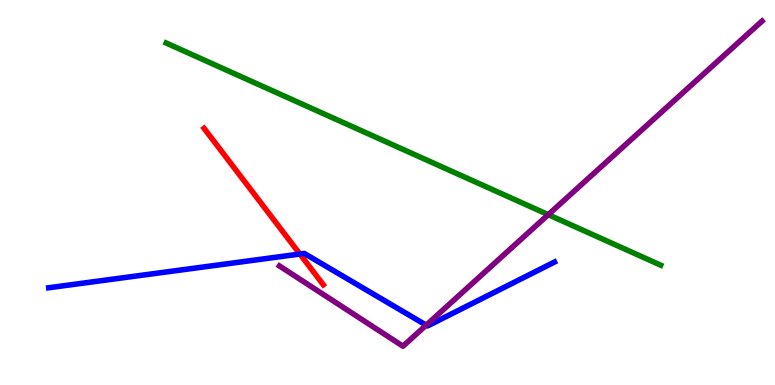[{'lines': ['blue', 'red'], 'intersections': [{'x': 3.87, 'y': 3.4}]}, {'lines': ['green', 'red'], 'intersections': []}, {'lines': ['purple', 'red'], 'intersections': []}, {'lines': ['blue', 'green'], 'intersections': []}, {'lines': ['blue', 'purple'], 'intersections': [{'x': 5.5, 'y': 1.55}]}, {'lines': ['green', 'purple'], 'intersections': [{'x': 7.07, 'y': 4.42}]}]